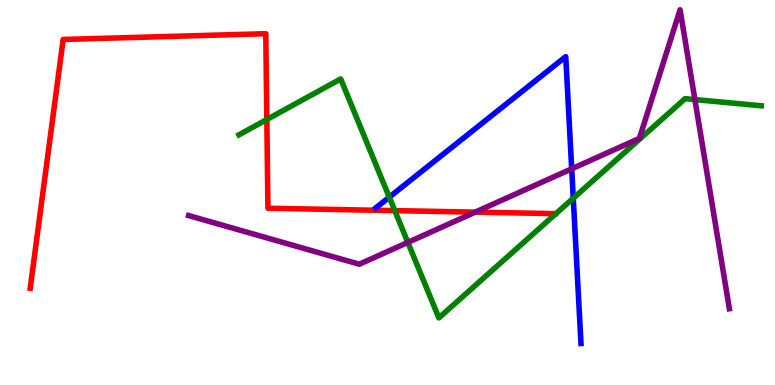[{'lines': ['blue', 'red'], 'intersections': []}, {'lines': ['green', 'red'], 'intersections': [{'x': 3.44, 'y': 6.9}, {'x': 5.09, 'y': 4.53}]}, {'lines': ['purple', 'red'], 'intersections': [{'x': 6.13, 'y': 4.49}]}, {'lines': ['blue', 'green'], 'intersections': [{'x': 5.02, 'y': 4.88}, {'x': 7.4, 'y': 4.85}]}, {'lines': ['blue', 'purple'], 'intersections': [{'x': 7.38, 'y': 5.62}]}, {'lines': ['green', 'purple'], 'intersections': [{'x': 5.26, 'y': 3.7}, {'x': 8.97, 'y': 7.41}]}]